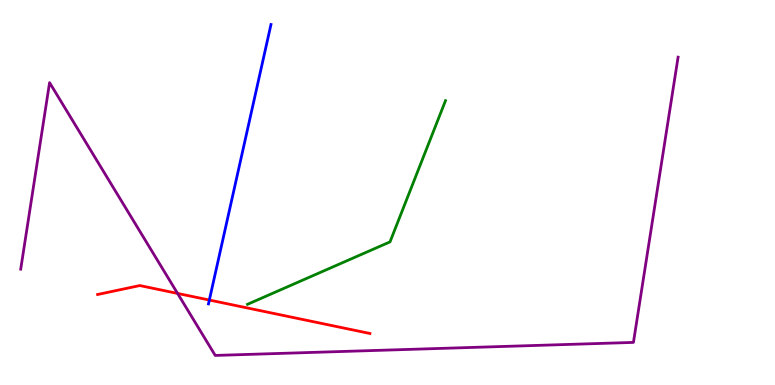[{'lines': ['blue', 'red'], 'intersections': [{'x': 2.7, 'y': 2.21}]}, {'lines': ['green', 'red'], 'intersections': []}, {'lines': ['purple', 'red'], 'intersections': [{'x': 2.29, 'y': 2.38}]}, {'lines': ['blue', 'green'], 'intersections': []}, {'lines': ['blue', 'purple'], 'intersections': []}, {'lines': ['green', 'purple'], 'intersections': []}]